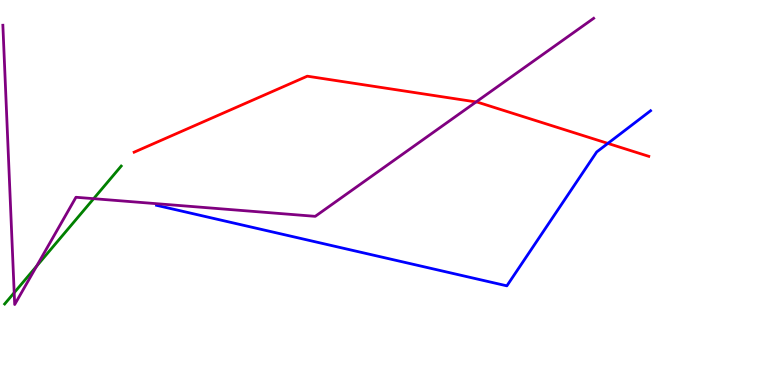[{'lines': ['blue', 'red'], 'intersections': [{'x': 7.84, 'y': 6.28}]}, {'lines': ['green', 'red'], 'intersections': []}, {'lines': ['purple', 'red'], 'intersections': [{'x': 6.14, 'y': 7.35}]}, {'lines': ['blue', 'green'], 'intersections': []}, {'lines': ['blue', 'purple'], 'intersections': []}, {'lines': ['green', 'purple'], 'intersections': [{'x': 0.183, 'y': 2.4}, {'x': 0.472, 'y': 3.09}, {'x': 1.21, 'y': 4.84}]}]